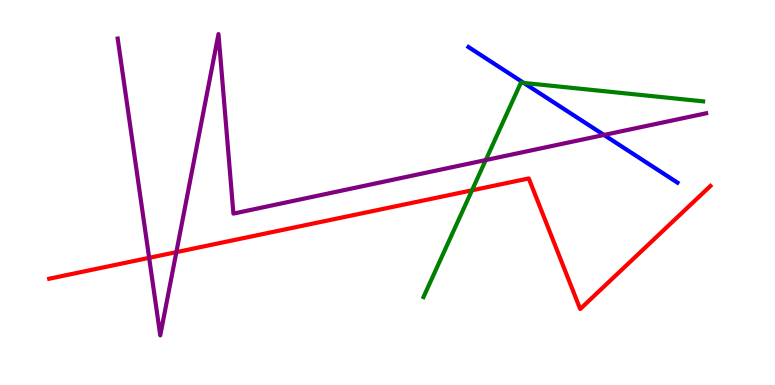[{'lines': ['blue', 'red'], 'intersections': []}, {'lines': ['green', 'red'], 'intersections': [{'x': 6.09, 'y': 5.06}]}, {'lines': ['purple', 'red'], 'intersections': [{'x': 1.92, 'y': 3.3}, {'x': 2.28, 'y': 3.45}]}, {'lines': ['blue', 'green'], 'intersections': [{'x': 6.76, 'y': 7.85}]}, {'lines': ['blue', 'purple'], 'intersections': [{'x': 7.79, 'y': 6.49}]}, {'lines': ['green', 'purple'], 'intersections': [{'x': 6.27, 'y': 5.84}]}]